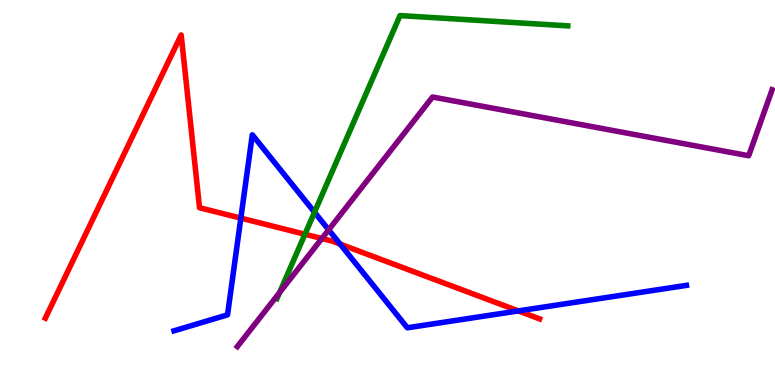[{'lines': ['blue', 'red'], 'intersections': [{'x': 3.11, 'y': 4.33}, {'x': 4.39, 'y': 3.66}, {'x': 6.69, 'y': 1.92}]}, {'lines': ['green', 'red'], 'intersections': [{'x': 3.93, 'y': 3.92}]}, {'lines': ['purple', 'red'], 'intersections': [{'x': 4.15, 'y': 3.81}]}, {'lines': ['blue', 'green'], 'intersections': [{'x': 4.06, 'y': 4.49}]}, {'lines': ['blue', 'purple'], 'intersections': [{'x': 4.24, 'y': 4.03}]}, {'lines': ['green', 'purple'], 'intersections': [{'x': 3.61, 'y': 2.4}]}]